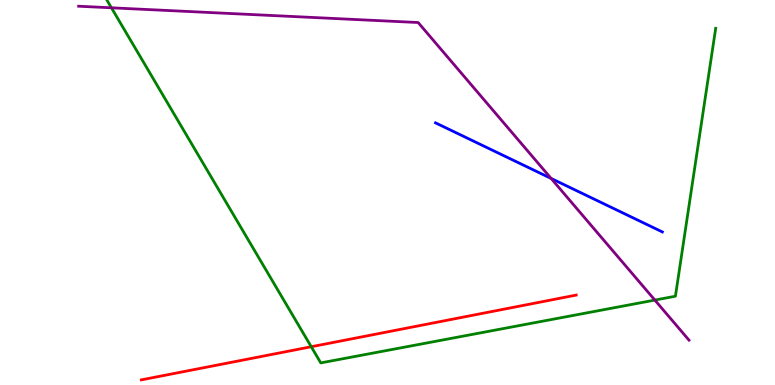[{'lines': ['blue', 'red'], 'intersections': []}, {'lines': ['green', 'red'], 'intersections': [{'x': 4.02, 'y': 0.994}]}, {'lines': ['purple', 'red'], 'intersections': []}, {'lines': ['blue', 'green'], 'intersections': []}, {'lines': ['blue', 'purple'], 'intersections': [{'x': 7.11, 'y': 5.37}]}, {'lines': ['green', 'purple'], 'intersections': [{'x': 1.44, 'y': 9.8}, {'x': 8.45, 'y': 2.21}]}]